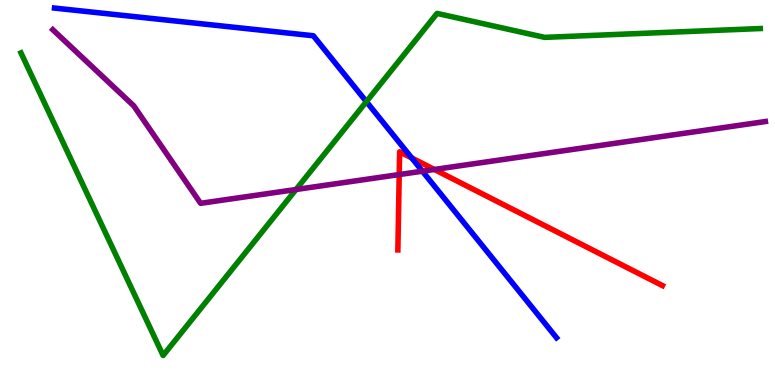[{'lines': ['blue', 'red'], 'intersections': [{'x': 5.31, 'y': 5.9}]}, {'lines': ['green', 'red'], 'intersections': []}, {'lines': ['purple', 'red'], 'intersections': [{'x': 5.15, 'y': 5.47}, {'x': 5.6, 'y': 5.6}]}, {'lines': ['blue', 'green'], 'intersections': [{'x': 4.73, 'y': 7.36}]}, {'lines': ['blue', 'purple'], 'intersections': [{'x': 5.45, 'y': 5.55}]}, {'lines': ['green', 'purple'], 'intersections': [{'x': 3.82, 'y': 5.08}]}]